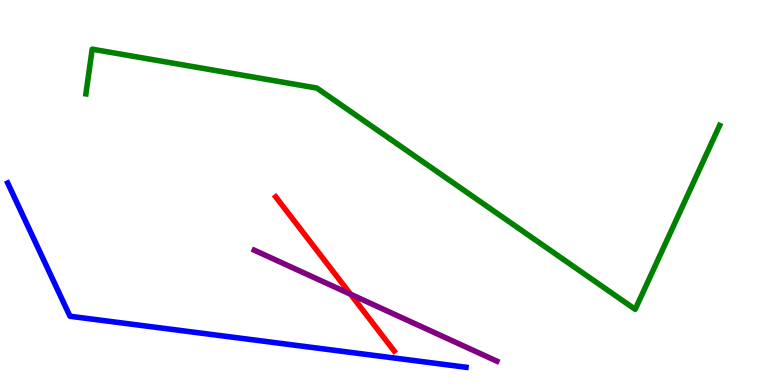[{'lines': ['blue', 'red'], 'intersections': []}, {'lines': ['green', 'red'], 'intersections': []}, {'lines': ['purple', 'red'], 'intersections': [{'x': 4.52, 'y': 2.36}]}, {'lines': ['blue', 'green'], 'intersections': []}, {'lines': ['blue', 'purple'], 'intersections': []}, {'lines': ['green', 'purple'], 'intersections': []}]